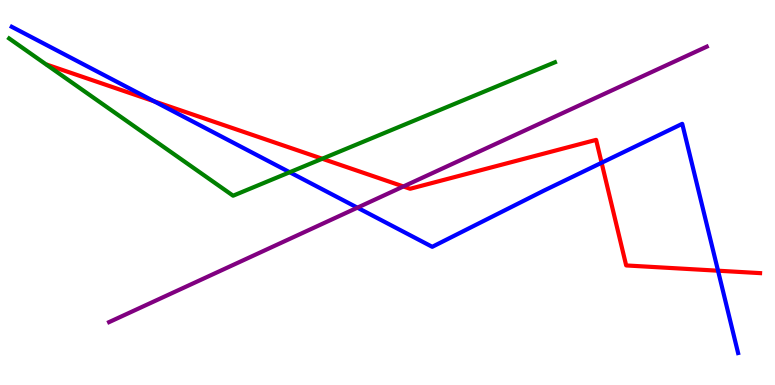[{'lines': ['blue', 'red'], 'intersections': [{'x': 1.99, 'y': 7.37}, {'x': 7.76, 'y': 5.77}, {'x': 9.26, 'y': 2.97}]}, {'lines': ['green', 'red'], 'intersections': [{'x': 4.16, 'y': 5.88}]}, {'lines': ['purple', 'red'], 'intersections': [{'x': 5.21, 'y': 5.16}]}, {'lines': ['blue', 'green'], 'intersections': [{'x': 3.74, 'y': 5.53}]}, {'lines': ['blue', 'purple'], 'intersections': [{'x': 4.61, 'y': 4.61}]}, {'lines': ['green', 'purple'], 'intersections': []}]